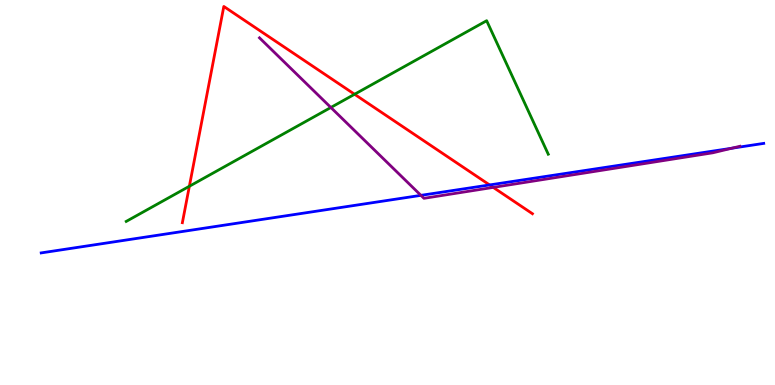[{'lines': ['blue', 'red'], 'intersections': [{'x': 6.32, 'y': 5.2}]}, {'lines': ['green', 'red'], 'intersections': [{'x': 2.44, 'y': 5.16}, {'x': 4.58, 'y': 7.55}]}, {'lines': ['purple', 'red'], 'intersections': [{'x': 6.36, 'y': 5.13}]}, {'lines': ['blue', 'green'], 'intersections': []}, {'lines': ['blue', 'purple'], 'intersections': [{'x': 5.43, 'y': 4.93}, {'x': 9.44, 'y': 6.15}]}, {'lines': ['green', 'purple'], 'intersections': [{'x': 4.27, 'y': 7.21}]}]